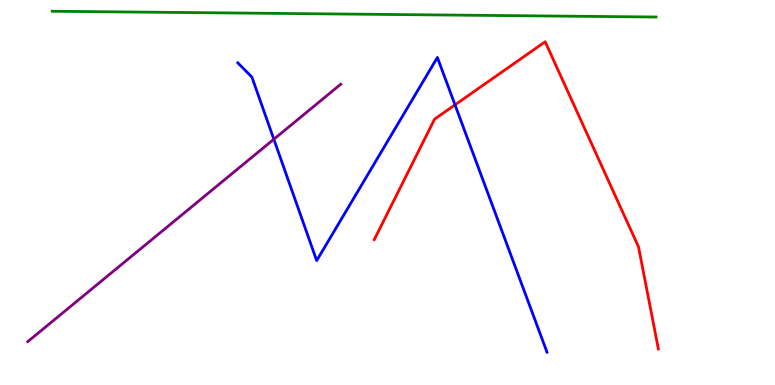[{'lines': ['blue', 'red'], 'intersections': [{'x': 5.87, 'y': 7.28}]}, {'lines': ['green', 'red'], 'intersections': []}, {'lines': ['purple', 'red'], 'intersections': []}, {'lines': ['blue', 'green'], 'intersections': []}, {'lines': ['blue', 'purple'], 'intersections': [{'x': 3.53, 'y': 6.38}]}, {'lines': ['green', 'purple'], 'intersections': []}]